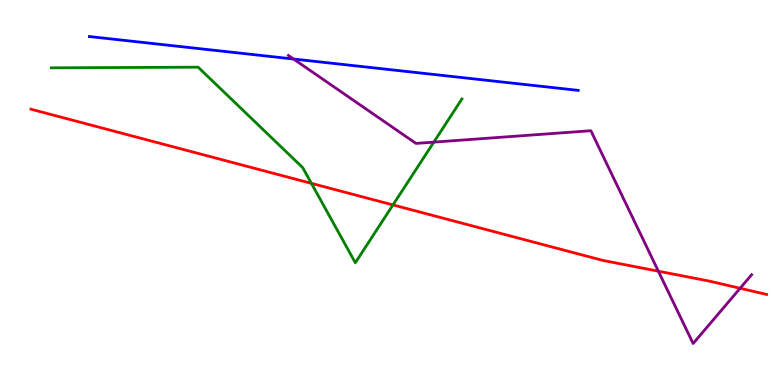[{'lines': ['blue', 'red'], 'intersections': []}, {'lines': ['green', 'red'], 'intersections': [{'x': 4.02, 'y': 5.24}, {'x': 5.07, 'y': 4.68}]}, {'lines': ['purple', 'red'], 'intersections': [{'x': 8.5, 'y': 2.96}, {'x': 9.55, 'y': 2.51}]}, {'lines': ['blue', 'green'], 'intersections': []}, {'lines': ['blue', 'purple'], 'intersections': [{'x': 3.79, 'y': 8.47}]}, {'lines': ['green', 'purple'], 'intersections': [{'x': 5.6, 'y': 6.31}]}]